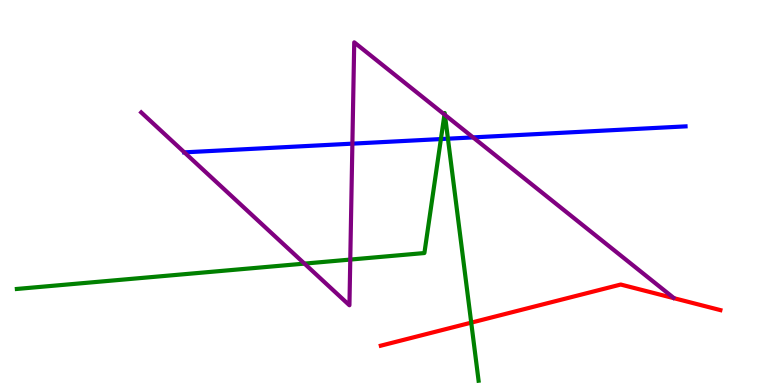[{'lines': ['blue', 'red'], 'intersections': []}, {'lines': ['green', 'red'], 'intersections': [{'x': 6.08, 'y': 1.62}]}, {'lines': ['purple', 'red'], 'intersections': []}, {'lines': ['blue', 'green'], 'intersections': [{'x': 5.69, 'y': 6.39}, {'x': 5.78, 'y': 6.4}]}, {'lines': ['blue', 'purple'], 'intersections': [{'x': 2.38, 'y': 6.04}, {'x': 4.55, 'y': 6.27}, {'x': 6.1, 'y': 6.43}]}, {'lines': ['green', 'purple'], 'intersections': [{'x': 3.93, 'y': 3.15}, {'x': 4.52, 'y': 3.26}, {'x': 5.74, 'y': 7.03}, {'x': 5.74, 'y': 7.02}]}]